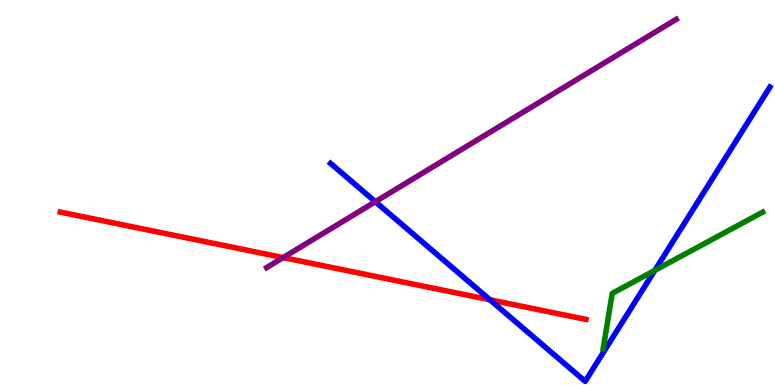[{'lines': ['blue', 'red'], 'intersections': [{'x': 6.32, 'y': 2.21}]}, {'lines': ['green', 'red'], 'intersections': []}, {'lines': ['purple', 'red'], 'intersections': [{'x': 3.65, 'y': 3.31}]}, {'lines': ['blue', 'green'], 'intersections': [{'x': 8.45, 'y': 2.98}]}, {'lines': ['blue', 'purple'], 'intersections': [{'x': 4.84, 'y': 4.76}]}, {'lines': ['green', 'purple'], 'intersections': []}]